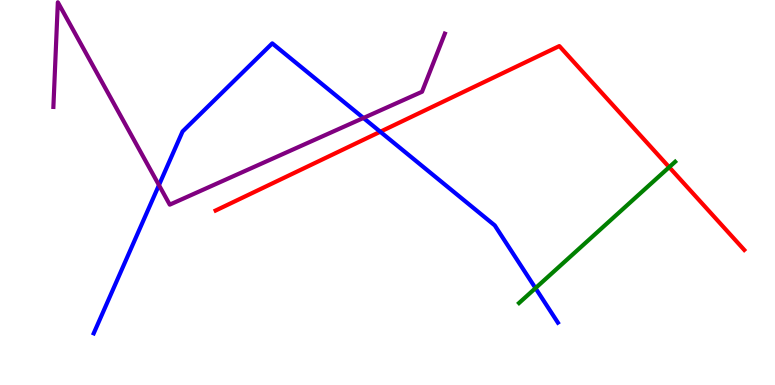[{'lines': ['blue', 'red'], 'intersections': [{'x': 4.91, 'y': 6.58}]}, {'lines': ['green', 'red'], 'intersections': [{'x': 8.63, 'y': 5.66}]}, {'lines': ['purple', 'red'], 'intersections': []}, {'lines': ['blue', 'green'], 'intersections': [{'x': 6.91, 'y': 2.52}]}, {'lines': ['blue', 'purple'], 'intersections': [{'x': 2.05, 'y': 5.19}, {'x': 4.69, 'y': 6.94}]}, {'lines': ['green', 'purple'], 'intersections': []}]